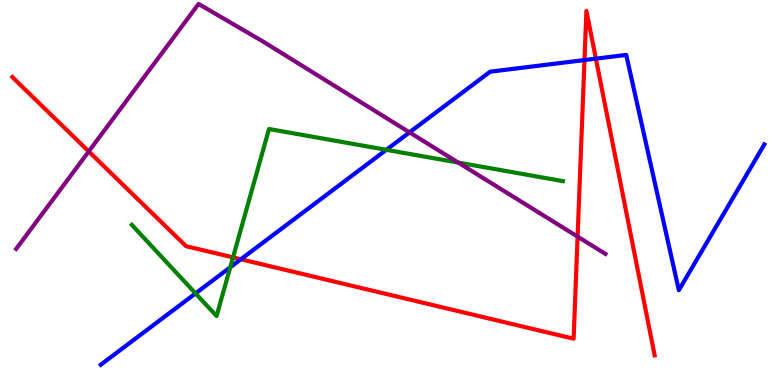[{'lines': ['blue', 'red'], 'intersections': [{'x': 3.11, 'y': 3.27}, {'x': 7.54, 'y': 8.44}, {'x': 7.69, 'y': 8.48}]}, {'lines': ['green', 'red'], 'intersections': [{'x': 3.01, 'y': 3.31}]}, {'lines': ['purple', 'red'], 'intersections': [{'x': 1.15, 'y': 6.07}, {'x': 7.45, 'y': 3.85}]}, {'lines': ['blue', 'green'], 'intersections': [{'x': 2.52, 'y': 2.38}, {'x': 2.97, 'y': 3.06}, {'x': 4.98, 'y': 6.11}]}, {'lines': ['blue', 'purple'], 'intersections': [{'x': 5.28, 'y': 6.56}]}, {'lines': ['green', 'purple'], 'intersections': [{'x': 5.91, 'y': 5.78}]}]